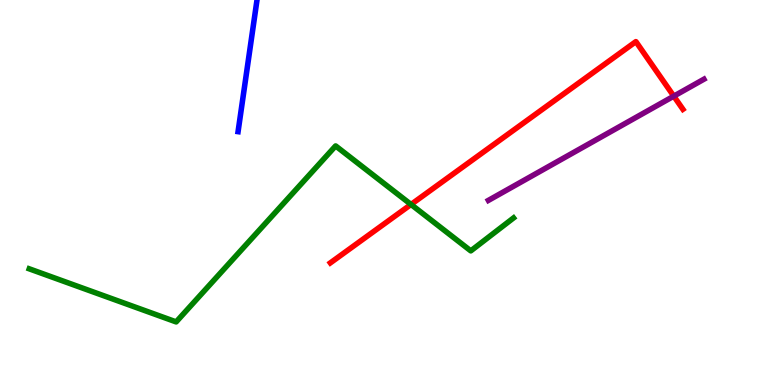[{'lines': ['blue', 'red'], 'intersections': []}, {'lines': ['green', 'red'], 'intersections': [{'x': 5.3, 'y': 4.69}]}, {'lines': ['purple', 'red'], 'intersections': [{'x': 8.69, 'y': 7.5}]}, {'lines': ['blue', 'green'], 'intersections': []}, {'lines': ['blue', 'purple'], 'intersections': []}, {'lines': ['green', 'purple'], 'intersections': []}]